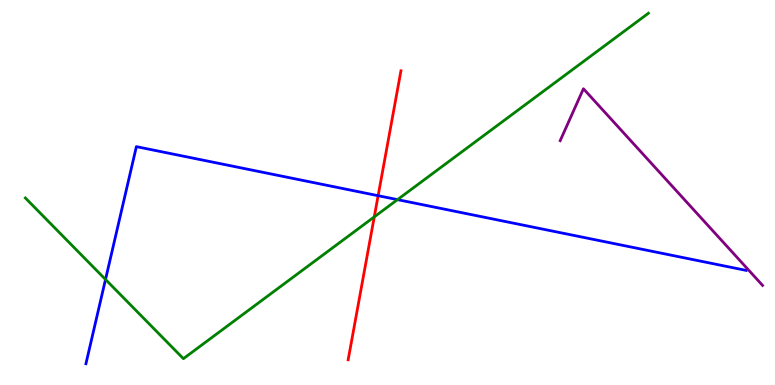[{'lines': ['blue', 'red'], 'intersections': [{'x': 4.88, 'y': 4.92}]}, {'lines': ['green', 'red'], 'intersections': [{'x': 4.83, 'y': 4.37}]}, {'lines': ['purple', 'red'], 'intersections': []}, {'lines': ['blue', 'green'], 'intersections': [{'x': 1.36, 'y': 2.74}, {'x': 5.13, 'y': 4.81}]}, {'lines': ['blue', 'purple'], 'intersections': []}, {'lines': ['green', 'purple'], 'intersections': []}]